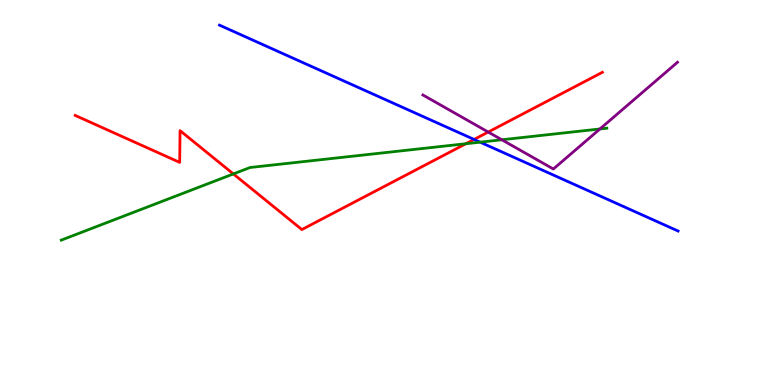[{'lines': ['blue', 'red'], 'intersections': [{'x': 6.12, 'y': 6.38}]}, {'lines': ['green', 'red'], 'intersections': [{'x': 3.01, 'y': 5.48}, {'x': 6.01, 'y': 6.27}]}, {'lines': ['purple', 'red'], 'intersections': [{'x': 6.3, 'y': 6.57}]}, {'lines': ['blue', 'green'], 'intersections': [{'x': 6.2, 'y': 6.31}]}, {'lines': ['blue', 'purple'], 'intersections': []}, {'lines': ['green', 'purple'], 'intersections': [{'x': 6.48, 'y': 6.37}, {'x': 7.74, 'y': 6.65}]}]